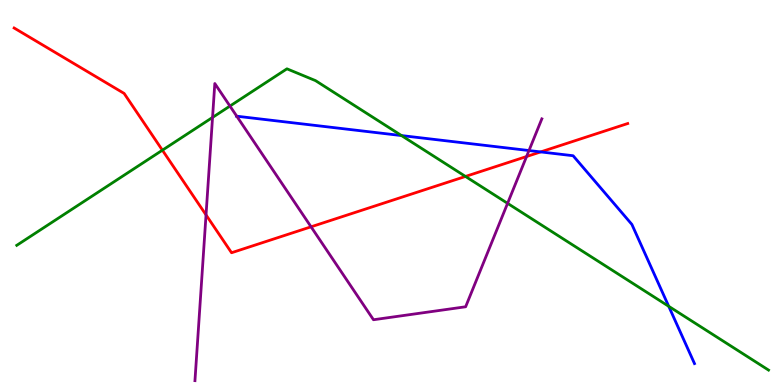[{'lines': ['blue', 'red'], 'intersections': [{'x': 6.98, 'y': 6.05}]}, {'lines': ['green', 'red'], 'intersections': [{'x': 2.1, 'y': 6.1}, {'x': 6.01, 'y': 5.42}]}, {'lines': ['purple', 'red'], 'intersections': [{'x': 2.66, 'y': 4.42}, {'x': 4.01, 'y': 4.11}, {'x': 6.79, 'y': 5.93}]}, {'lines': ['blue', 'green'], 'intersections': [{'x': 5.18, 'y': 6.48}, {'x': 8.63, 'y': 2.04}]}, {'lines': ['blue', 'purple'], 'intersections': [{'x': 3.05, 'y': 6.98}, {'x': 6.83, 'y': 6.09}]}, {'lines': ['green', 'purple'], 'intersections': [{'x': 2.74, 'y': 6.95}, {'x': 2.97, 'y': 7.25}, {'x': 6.55, 'y': 4.72}]}]